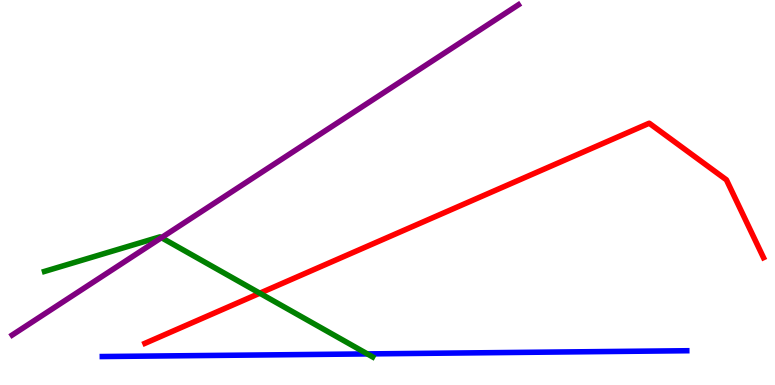[{'lines': ['blue', 'red'], 'intersections': []}, {'lines': ['green', 'red'], 'intersections': [{'x': 3.35, 'y': 2.38}]}, {'lines': ['purple', 'red'], 'intersections': []}, {'lines': ['blue', 'green'], 'intersections': [{'x': 4.74, 'y': 0.808}]}, {'lines': ['blue', 'purple'], 'intersections': []}, {'lines': ['green', 'purple'], 'intersections': [{'x': 2.08, 'y': 3.83}]}]